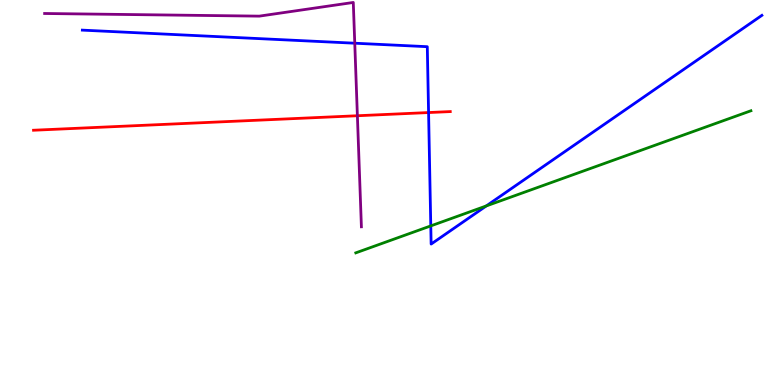[{'lines': ['blue', 'red'], 'intersections': [{'x': 5.53, 'y': 7.08}]}, {'lines': ['green', 'red'], 'intersections': []}, {'lines': ['purple', 'red'], 'intersections': [{'x': 4.61, 'y': 6.99}]}, {'lines': ['blue', 'green'], 'intersections': [{'x': 5.56, 'y': 4.13}, {'x': 6.27, 'y': 4.65}]}, {'lines': ['blue', 'purple'], 'intersections': [{'x': 4.58, 'y': 8.88}]}, {'lines': ['green', 'purple'], 'intersections': []}]